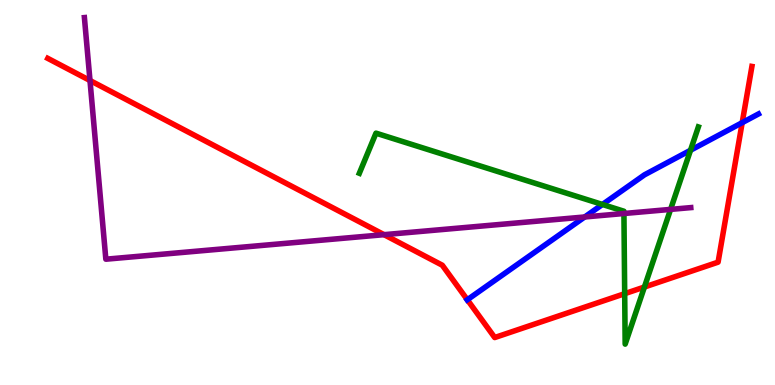[{'lines': ['blue', 'red'], 'intersections': [{'x': 6.03, 'y': 2.21}, {'x': 9.58, 'y': 6.81}]}, {'lines': ['green', 'red'], 'intersections': [{'x': 8.06, 'y': 2.37}, {'x': 8.32, 'y': 2.54}]}, {'lines': ['purple', 'red'], 'intersections': [{'x': 1.16, 'y': 7.91}, {'x': 4.96, 'y': 3.9}]}, {'lines': ['blue', 'green'], 'intersections': [{'x': 7.77, 'y': 4.69}, {'x': 8.91, 'y': 6.1}]}, {'lines': ['blue', 'purple'], 'intersections': [{'x': 7.54, 'y': 4.36}]}, {'lines': ['green', 'purple'], 'intersections': [{'x': 8.05, 'y': 4.45}, {'x': 8.65, 'y': 4.56}]}]